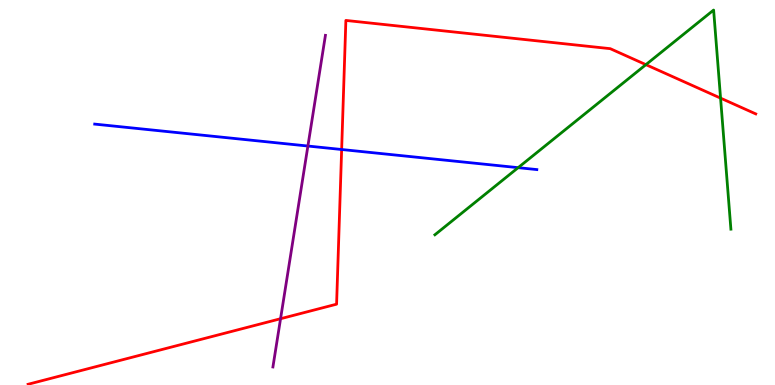[{'lines': ['blue', 'red'], 'intersections': [{'x': 4.41, 'y': 6.12}]}, {'lines': ['green', 'red'], 'intersections': [{'x': 8.33, 'y': 8.32}, {'x': 9.3, 'y': 7.45}]}, {'lines': ['purple', 'red'], 'intersections': [{'x': 3.62, 'y': 1.72}]}, {'lines': ['blue', 'green'], 'intersections': [{'x': 6.69, 'y': 5.65}]}, {'lines': ['blue', 'purple'], 'intersections': [{'x': 3.97, 'y': 6.21}]}, {'lines': ['green', 'purple'], 'intersections': []}]